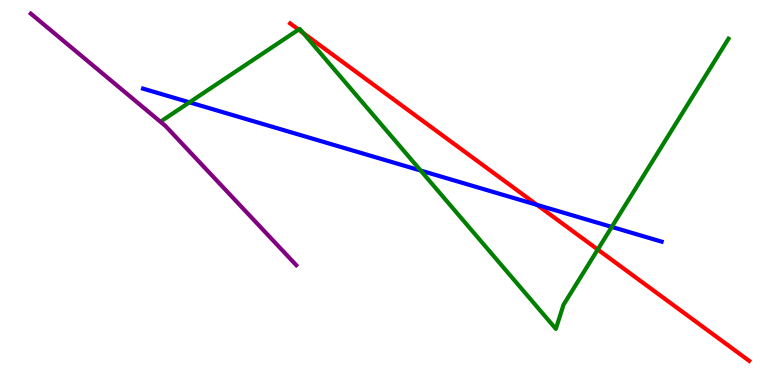[{'lines': ['blue', 'red'], 'intersections': [{'x': 6.93, 'y': 4.68}]}, {'lines': ['green', 'red'], 'intersections': [{'x': 3.85, 'y': 9.23}, {'x': 3.91, 'y': 9.14}, {'x': 7.71, 'y': 3.52}]}, {'lines': ['purple', 'red'], 'intersections': []}, {'lines': ['blue', 'green'], 'intersections': [{'x': 2.44, 'y': 7.34}, {'x': 5.43, 'y': 5.57}, {'x': 7.89, 'y': 4.11}]}, {'lines': ['blue', 'purple'], 'intersections': []}, {'lines': ['green', 'purple'], 'intersections': []}]